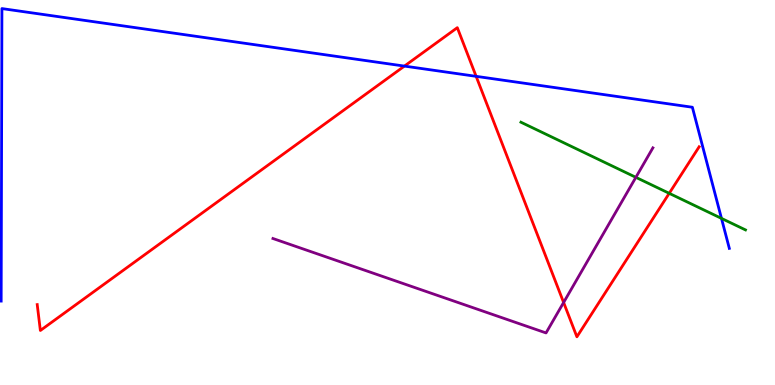[{'lines': ['blue', 'red'], 'intersections': [{'x': 5.22, 'y': 8.28}, {'x': 6.14, 'y': 8.02}]}, {'lines': ['green', 'red'], 'intersections': [{'x': 8.63, 'y': 4.98}]}, {'lines': ['purple', 'red'], 'intersections': [{'x': 7.27, 'y': 2.14}]}, {'lines': ['blue', 'green'], 'intersections': [{'x': 9.31, 'y': 4.33}]}, {'lines': ['blue', 'purple'], 'intersections': []}, {'lines': ['green', 'purple'], 'intersections': [{'x': 8.2, 'y': 5.39}]}]